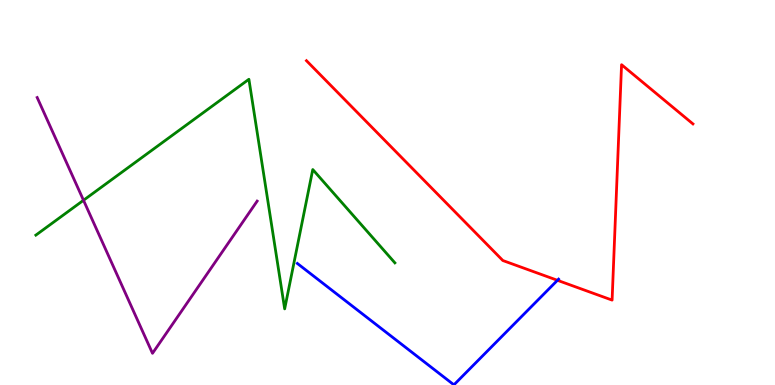[{'lines': ['blue', 'red'], 'intersections': [{'x': 7.19, 'y': 2.72}]}, {'lines': ['green', 'red'], 'intersections': []}, {'lines': ['purple', 'red'], 'intersections': []}, {'lines': ['blue', 'green'], 'intersections': []}, {'lines': ['blue', 'purple'], 'intersections': []}, {'lines': ['green', 'purple'], 'intersections': [{'x': 1.08, 'y': 4.8}]}]